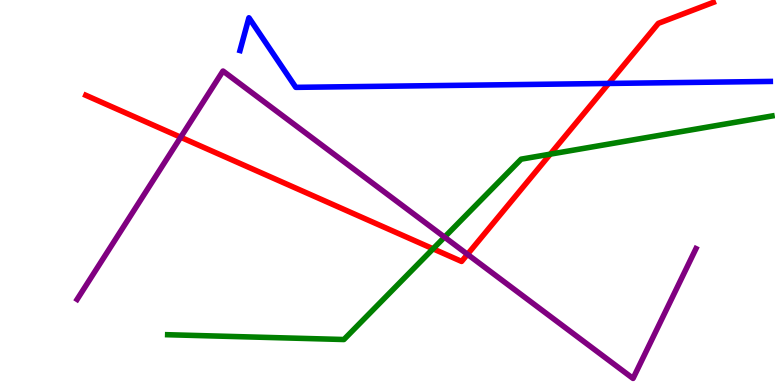[{'lines': ['blue', 'red'], 'intersections': [{'x': 7.85, 'y': 7.83}]}, {'lines': ['green', 'red'], 'intersections': [{'x': 5.59, 'y': 3.54}, {'x': 7.1, 'y': 6.0}]}, {'lines': ['purple', 'red'], 'intersections': [{'x': 2.33, 'y': 6.44}, {'x': 6.03, 'y': 3.39}]}, {'lines': ['blue', 'green'], 'intersections': []}, {'lines': ['blue', 'purple'], 'intersections': []}, {'lines': ['green', 'purple'], 'intersections': [{'x': 5.74, 'y': 3.84}]}]